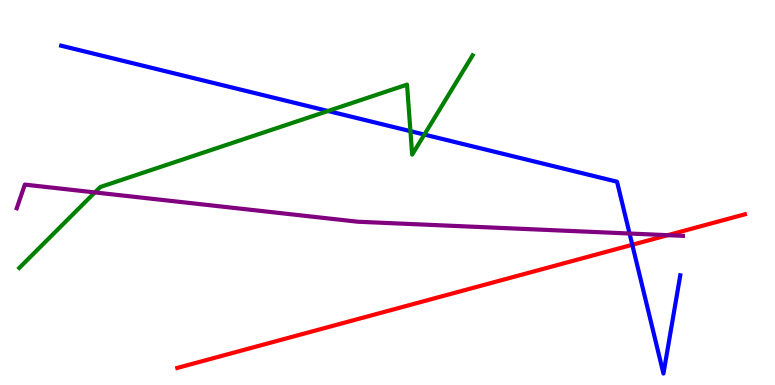[{'lines': ['blue', 'red'], 'intersections': [{'x': 8.16, 'y': 3.64}]}, {'lines': ['green', 'red'], 'intersections': []}, {'lines': ['purple', 'red'], 'intersections': [{'x': 8.62, 'y': 3.89}]}, {'lines': ['blue', 'green'], 'intersections': [{'x': 4.23, 'y': 7.12}, {'x': 5.3, 'y': 6.59}, {'x': 5.48, 'y': 6.5}]}, {'lines': ['blue', 'purple'], 'intersections': [{'x': 8.12, 'y': 3.93}]}, {'lines': ['green', 'purple'], 'intersections': [{'x': 1.22, 'y': 5.0}]}]